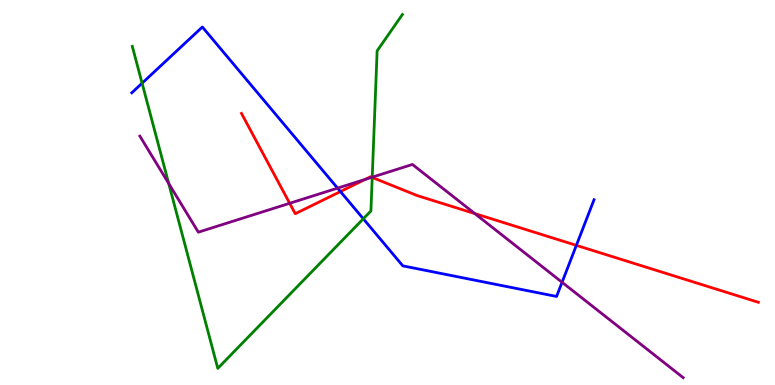[{'lines': ['blue', 'red'], 'intersections': [{'x': 4.39, 'y': 5.02}, {'x': 7.44, 'y': 3.63}]}, {'lines': ['green', 'red'], 'intersections': [{'x': 4.8, 'y': 5.39}]}, {'lines': ['purple', 'red'], 'intersections': [{'x': 3.74, 'y': 4.72}, {'x': 4.71, 'y': 5.34}, {'x': 4.8, 'y': 5.39}, {'x': 6.13, 'y': 4.45}]}, {'lines': ['blue', 'green'], 'intersections': [{'x': 1.83, 'y': 7.84}, {'x': 4.69, 'y': 4.32}]}, {'lines': ['blue', 'purple'], 'intersections': [{'x': 4.36, 'y': 5.11}, {'x': 7.25, 'y': 2.67}]}, {'lines': ['green', 'purple'], 'intersections': [{'x': 2.18, 'y': 5.23}, {'x': 4.8, 'y': 5.4}]}]